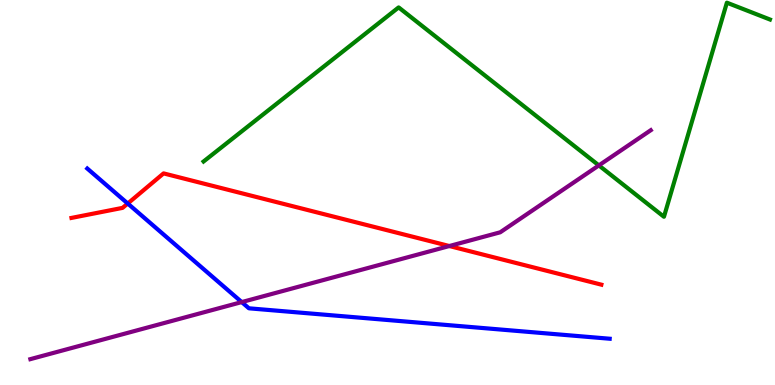[{'lines': ['blue', 'red'], 'intersections': [{'x': 1.65, 'y': 4.71}]}, {'lines': ['green', 'red'], 'intersections': []}, {'lines': ['purple', 'red'], 'intersections': [{'x': 5.8, 'y': 3.61}]}, {'lines': ['blue', 'green'], 'intersections': []}, {'lines': ['blue', 'purple'], 'intersections': [{'x': 3.12, 'y': 2.15}]}, {'lines': ['green', 'purple'], 'intersections': [{'x': 7.73, 'y': 5.7}]}]